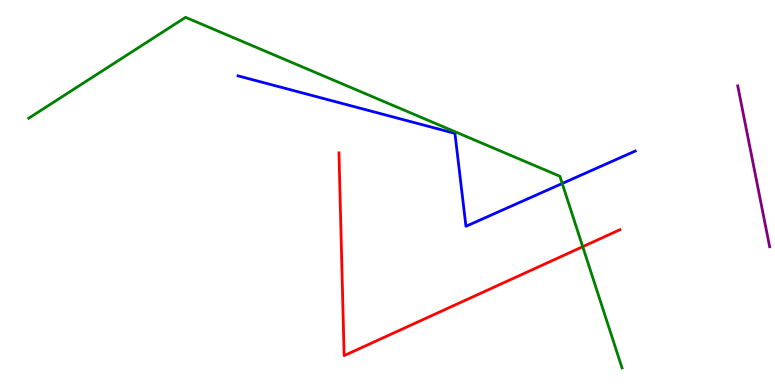[{'lines': ['blue', 'red'], 'intersections': []}, {'lines': ['green', 'red'], 'intersections': [{'x': 7.52, 'y': 3.59}]}, {'lines': ['purple', 'red'], 'intersections': []}, {'lines': ['blue', 'green'], 'intersections': [{'x': 7.25, 'y': 5.23}]}, {'lines': ['blue', 'purple'], 'intersections': []}, {'lines': ['green', 'purple'], 'intersections': []}]